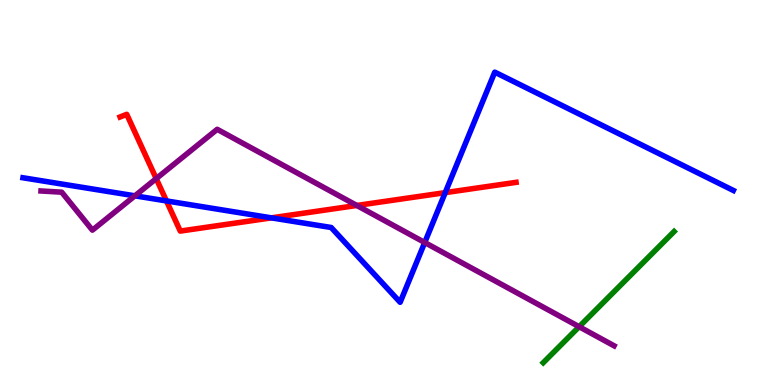[{'lines': ['blue', 'red'], 'intersections': [{'x': 2.15, 'y': 4.78}, {'x': 3.5, 'y': 4.34}, {'x': 5.74, 'y': 5.0}]}, {'lines': ['green', 'red'], 'intersections': []}, {'lines': ['purple', 'red'], 'intersections': [{'x': 2.02, 'y': 5.36}, {'x': 4.6, 'y': 4.66}]}, {'lines': ['blue', 'green'], 'intersections': []}, {'lines': ['blue', 'purple'], 'intersections': [{'x': 1.74, 'y': 4.91}, {'x': 5.48, 'y': 3.7}]}, {'lines': ['green', 'purple'], 'intersections': [{'x': 7.47, 'y': 1.51}]}]